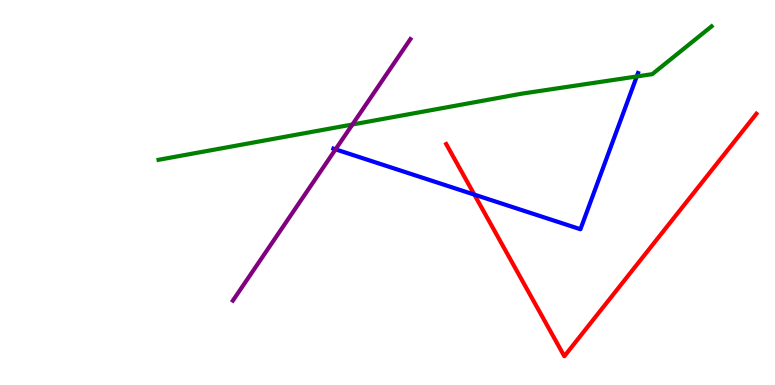[{'lines': ['blue', 'red'], 'intersections': [{'x': 6.12, 'y': 4.94}]}, {'lines': ['green', 'red'], 'intersections': []}, {'lines': ['purple', 'red'], 'intersections': []}, {'lines': ['blue', 'green'], 'intersections': [{'x': 8.22, 'y': 8.01}]}, {'lines': ['blue', 'purple'], 'intersections': [{'x': 4.33, 'y': 6.12}]}, {'lines': ['green', 'purple'], 'intersections': [{'x': 4.55, 'y': 6.77}]}]